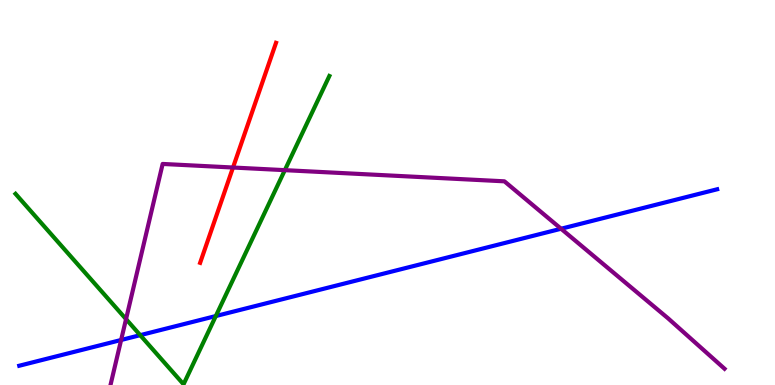[{'lines': ['blue', 'red'], 'intersections': []}, {'lines': ['green', 'red'], 'intersections': []}, {'lines': ['purple', 'red'], 'intersections': [{'x': 3.01, 'y': 5.65}]}, {'lines': ['blue', 'green'], 'intersections': [{'x': 1.81, 'y': 1.29}, {'x': 2.78, 'y': 1.79}]}, {'lines': ['blue', 'purple'], 'intersections': [{'x': 1.56, 'y': 1.17}, {'x': 7.24, 'y': 4.06}]}, {'lines': ['green', 'purple'], 'intersections': [{'x': 1.63, 'y': 1.71}, {'x': 3.68, 'y': 5.58}]}]